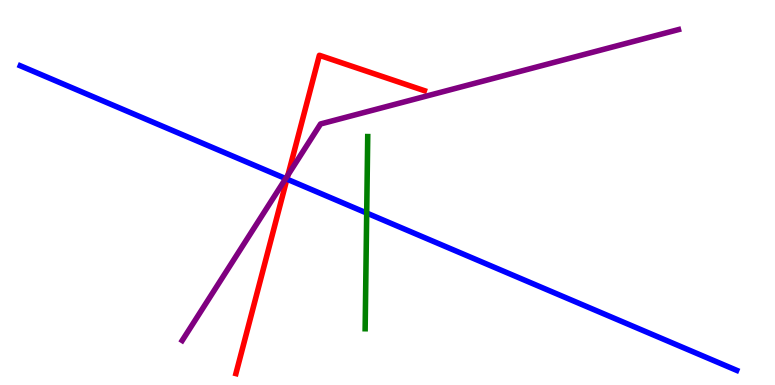[{'lines': ['blue', 'red'], 'intersections': [{'x': 3.7, 'y': 5.35}]}, {'lines': ['green', 'red'], 'intersections': []}, {'lines': ['purple', 'red'], 'intersections': [{'x': 3.72, 'y': 5.46}]}, {'lines': ['blue', 'green'], 'intersections': [{'x': 4.73, 'y': 4.47}]}, {'lines': ['blue', 'purple'], 'intersections': [{'x': 3.69, 'y': 5.36}]}, {'lines': ['green', 'purple'], 'intersections': []}]